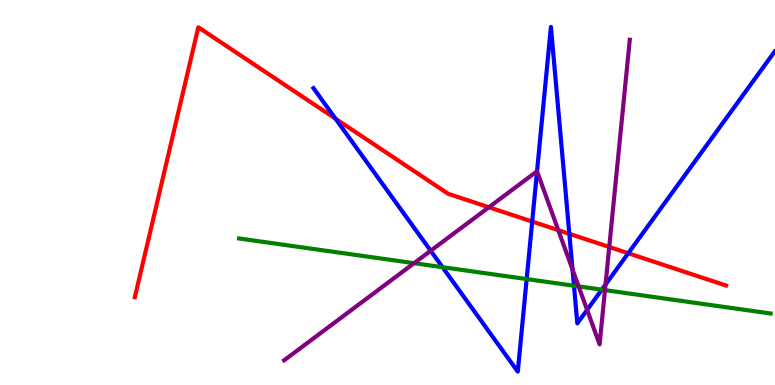[{'lines': ['blue', 'red'], 'intersections': [{'x': 4.33, 'y': 6.92}, {'x': 6.87, 'y': 4.25}, {'x': 7.35, 'y': 3.93}, {'x': 8.11, 'y': 3.42}]}, {'lines': ['green', 'red'], 'intersections': []}, {'lines': ['purple', 'red'], 'intersections': [{'x': 6.31, 'y': 4.62}, {'x': 7.2, 'y': 4.02}, {'x': 7.86, 'y': 3.59}]}, {'lines': ['blue', 'green'], 'intersections': [{'x': 5.71, 'y': 3.06}, {'x': 6.8, 'y': 2.75}, {'x': 7.41, 'y': 2.58}, {'x': 7.77, 'y': 2.48}]}, {'lines': ['blue', 'purple'], 'intersections': [{'x': 5.56, 'y': 3.49}, {'x': 6.93, 'y': 5.55}, {'x': 7.39, 'y': 3.0}, {'x': 7.58, 'y': 1.95}, {'x': 7.81, 'y': 2.61}]}, {'lines': ['green', 'purple'], 'intersections': [{'x': 5.34, 'y': 3.16}, {'x': 7.47, 'y': 2.56}, {'x': 7.81, 'y': 2.46}]}]